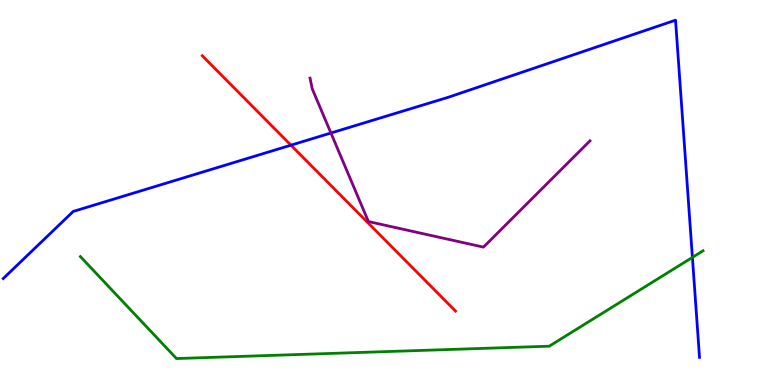[{'lines': ['blue', 'red'], 'intersections': [{'x': 3.75, 'y': 6.23}]}, {'lines': ['green', 'red'], 'intersections': []}, {'lines': ['purple', 'red'], 'intersections': []}, {'lines': ['blue', 'green'], 'intersections': [{'x': 8.93, 'y': 3.31}]}, {'lines': ['blue', 'purple'], 'intersections': [{'x': 4.27, 'y': 6.55}]}, {'lines': ['green', 'purple'], 'intersections': []}]